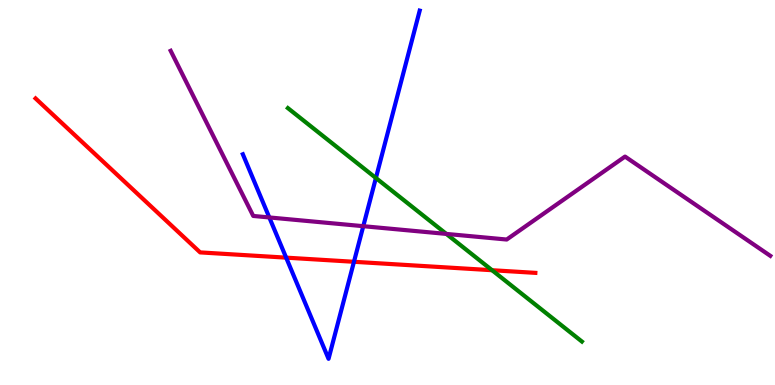[{'lines': ['blue', 'red'], 'intersections': [{'x': 3.69, 'y': 3.31}, {'x': 4.57, 'y': 3.2}]}, {'lines': ['green', 'red'], 'intersections': [{'x': 6.35, 'y': 2.98}]}, {'lines': ['purple', 'red'], 'intersections': []}, {'lines': ['blue', 'green'], 'intersections': [{'x': 4.85, 'y': 5.38}]}, {'lines': ['blue', 'purple'], 'intersections': [{'x': 3.48, 'y': 4.35}, {'x': 4.69, 'y': 4.12}]}, {'lines': ['green', 'purple'], 'intersections': [{'x': 5.76, 'y': 3.92}]}]